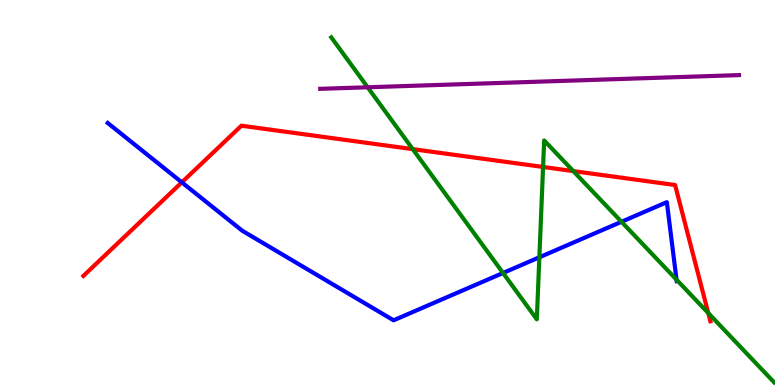[{'lines': ['blue', 'red'], 'intersections': [{'x': 2.35, 'y': 5.26}]}, {'lines': ['green', 'red'], 'intersections': [{'x': 5.33, 'y': 6.13}, {'x': 7.01, 'y': 5.66}, {'x': 7.4, 'y': 5.56}, {'x': 9.14, 'y': 1.87}]}, {'lines': ['purple', 'red'], 'intersections': []}, {'lines': ['blue', 'green'], 'intersections': [{'x': 6.49, 'y': 2.91}, {'x': 6.96, 'y': 3.32}, {'x': 8.02, 'y': 4.24}, {'x': 8.73, 'y': 2.74}]}, {'lines': ['blue', 'purple'], 'intersections': []}, {'lines': ['green', 'purple'], 'intersections': [{'x': 4.74, 'y': 7.73}]}]